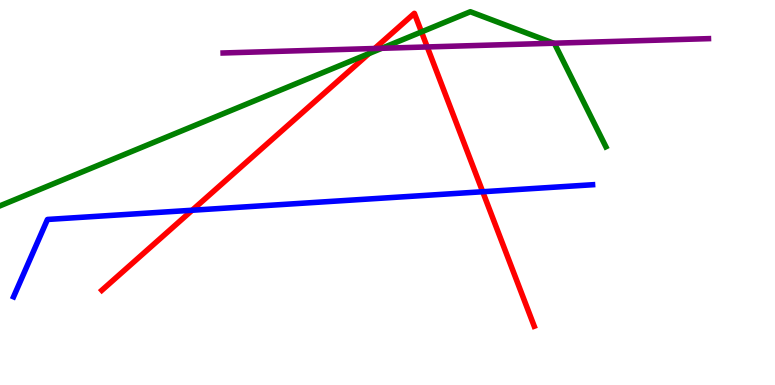[{'lines': ['blue', 'red'], 'intersections': [{'x': 2.48, 'y': 4.54}, {'x': 6.23, 'y': 5.02}]}, {'lines': ['green', 'red'], 'intersections': [{'x': 4.76, 'y': 8.61}, {'x': 5.44, 'y': 9.17}]}, {'lines': ['purple', 'red'], 'intersections': [{'x': 4.83, 'y': 8.74}, {'x': 5.51, 'y': 8.78}]}, {'lines': ['blue', 'green'], 'intersections': []}, {'lines': ['blue', 'purple'], 'intersections': []}, {'lines': ['green', 'purple'], 'intersections': [{'x': 4.93, 'y': 8.75}, {'x': 7.14, 'y': 8.88}]}]